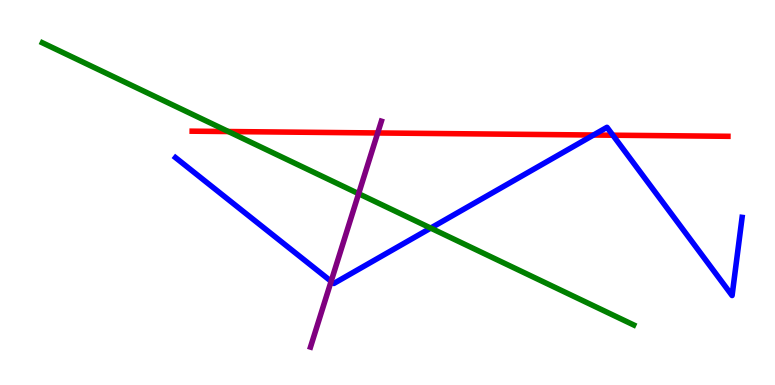[{'lines': ['blue', 'red'], 'intersections': [{'x': 7.66, 'y': 6.49}, {'x': 7.91, 'y': 6.49}]}, {'lines': ['green', 'red'], 'intersections': [{'x': 2.95, 'y': 6.58}]}, {'lines': ['purple', 'red'], 'intersections': [{'x': 4.87, 'y': 6.55}]}, {'lines': ['blue', 'green'], 'intersections': [{'x': 5.56, 'y': 4.08}]}, {'lines': ['blue', 'purple'], 'intersections': [{'x': 4.27, 'y': 2.69}]}, {'lines': ['green', 'purple'], 'intersections': [{'x': 4.63, 'y': 4.97}]}]